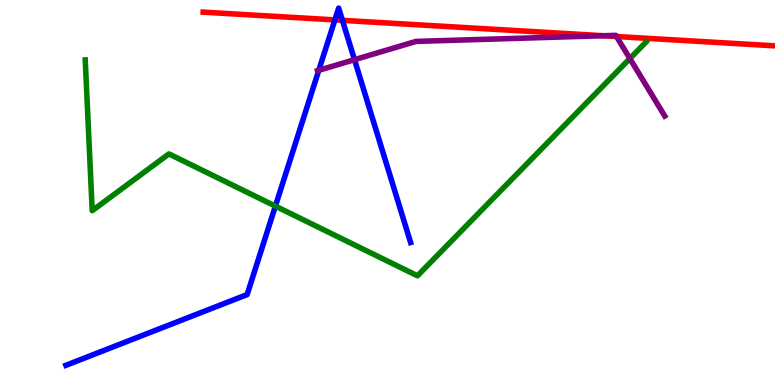[{'lines': ['blue', 'red'], 'intersections': [{'x': 4.32, 'y': 9.48}, {'x': 4.42, 'y': 9.47}]}, {'lines': ['green', 'red'], 'intersections': []}, {'lines': ['purple', 'red'], 'intersections': [{'x': 7.78, 'y': 9.07}, {'x': 7.95, 'y': 9.05}]}, {'lines': ['blue', 'green'], 'intersections': [{'x': 3.55, 'y': 4.65}]}, {'lines': ['blue', 'purple'], 'intersections': [{'x': 4.11, 'y': 8.17}, {'x': 4.57, 'y': 8.45}]}, {'lines': ['green', 'purple'], 'intersections': [{'x': 8.13, 'y': 8.48}]}]